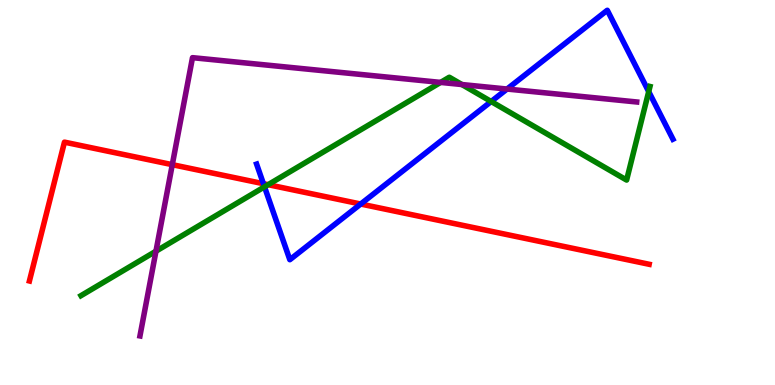[{'lines': ['blue', 'red'], 'intersections': [{'x': 3.4, 'y': 5.23}, {'x': 4.65, 'y': 4.7}]}, {'lines': ['green', 'red'], 'intersections': [{'x': 3.46, 'y': 5.2}]}, {'lines': ['purple', 'red'], 'intersections': [{'x': 2.22, 'y': 5.72}]}, {'lines': ['blue', 'green'], 'intersections': [{'x': 3.41, 'y': 5.15}, {'x': 6.34, 'y': 7.36}, {'x': 8.37, 'y': 7.62}]}, {'lines': ['blue', 'purple'], 'intersections': [{'x': 6.54, 'y': 7.69}]}, {'lines': ['green', 'purple'], 'intersections': [{'x': 2.01, 'y': 3.48}, {'x': 5.69, 'y': 7.86}, {'x': 5.96, 'y': 7.8}]}]